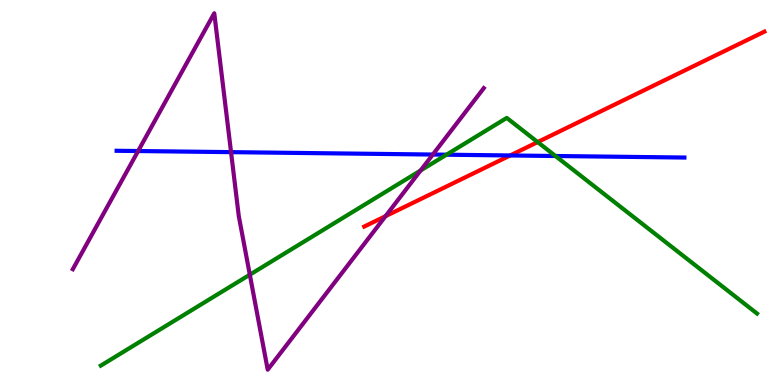[{'lines': ['blue', 'red'], 'intersections': [{'x': 6.58, 'y': 5.96}]}, {'lines': ['green', 'red'], 'intersections': [{'x': 6.94, 'y': 6.31}]}, {'lines': ['purple', 'red'], 'intersections': [{'x': 4.97, 'y': 4.38}]}, {'lines': ['blue', 'green'], 'intersections': [{'x': 5.76, 'y': 5.98}, {'x': 7.17, 'y': 5.95}]}, {'lines': ['blue', 'purple'], 'intersections': [{'x': 1.78, 'y': 6.08}, {'x': 2.98, 'y': 6.05}, {'x': 5.58, 'y': 5.99}]}, {'lines': ['green', 'purple'], 'intersections': [{'x': 3.22, 'y': 2.87}, {'x': 5.43, 'y': 5.57}]}]